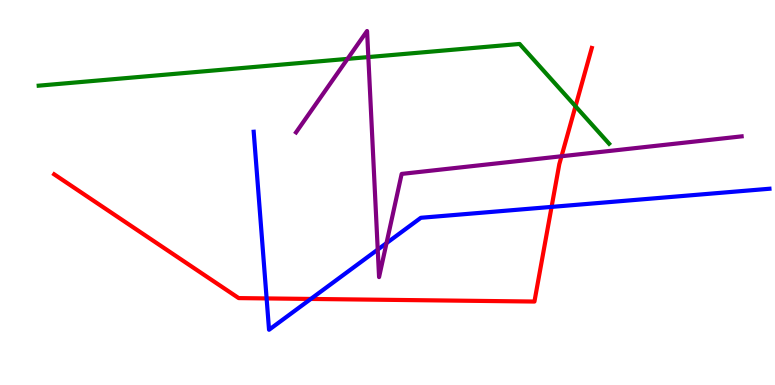[{'lines': ['blue', 'red'], 'intersections': [{'x': 3.44, 'y': 2.25}, {'x': 4.01, 'y': 2.24}, {'x': 7.12, 'y': 4.63}]}, {'lines': ['green', 'red'], 'intersections': [{'x': 7.43, 'y': 7.24}]}, {'lines': ['purple', 'red'], 'intersections': [{'x': 7.25, 'y': 5.94}]}, {'lines': ['blue', 'green'], 'intersections': []}, {'lines': ['blue', 'purple'], 'intersections': [{'x': 4.87, 'y': 3.52}, {'x': 4.99, 'y': 3.69}]}, {'lines': ['green', 'purple'], 'intersections': [{'x': 4.48, 'y': 8.47}, {'x': 4.75, 'y': 8.52}]}]